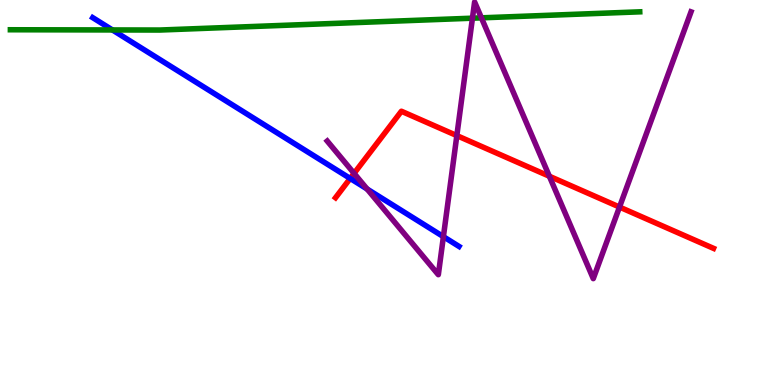[{'lines': ['blue', 'red'], 'intersections': [{'x': 4.52, 'y': 5.36}]}, {'lines': ['green', 'red'], 'intersections': []}, {'lines': ['purple', 'red'], 'intersections': [{'x': 4.57, 'y': 5.5}, {'x': 5.89, 'y': 6.48}, {'x': 7.09, 'y': 5.42}, {'x': 7.99, 'y': 4.62}]}, {'lines': ['blue', 'green'], 'intersections': [{'x': 1.45, 'y': 9.22}]}, {'lines': ['blue', 'purple'], 'intersections': [{'x': 4.74, 'y': 5.09}, {'x': 5.72, 'y': 3.85}]}, {'lines': ['green', 'purple'], 'intersections': [{'x': 6.1, 'y': 9.53}, {'x': 6.21, 'y': 9.54}]}]